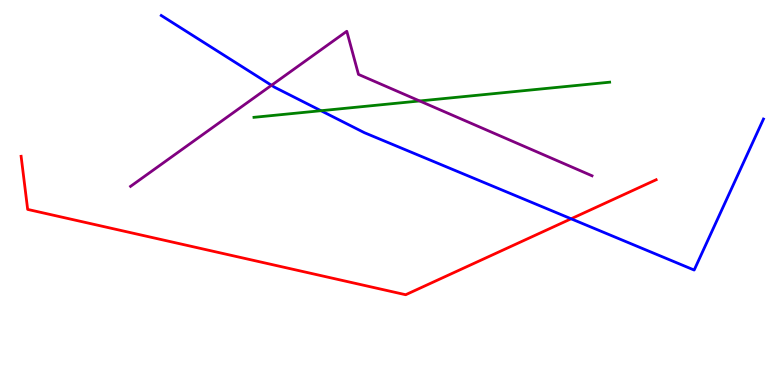[{'lines': ['blue', 'red'], 'intersections': [{'x': 7.37, 'y': 4.32}]}, {'lines': ['green', 'red'], 'intersections': []}, {'lines': ['purple', 'red'], 'intersections': []}, {'lines': ['blue', 'green'], 'intersections': [{'x': 4.14, 'y': 7.12}]}, {'lines': ['blue', 'purple'], 'intersections': [{'x': 3.5, 'y': 7.78}]}, {'lines': ['green', 'purple'], 'intersections': [{'x': 5.41, 'y': 7.38}]}]